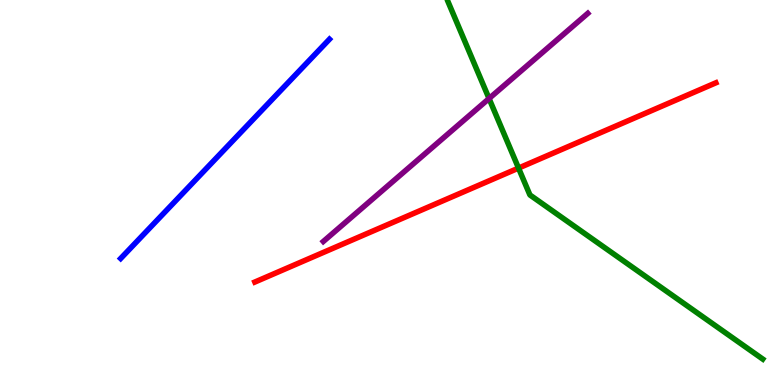[{'lines': ['blue', 'red'], 'intersections': []}, {'lines': ['green', 'red'], 'intersections': [{'x': 6.69, 'y': 5.63}]}, {'lines': ['purple', 'red'], 'intersections': []}, {'lines': ['blue', 'green'], 'intersections': []}, {'lines': ['blue', 'purple'], 'intersections': []}, {'lines': ['green', 'purple'], 'intersections': [{'x': 6.31, 'y': 7.44}]}]